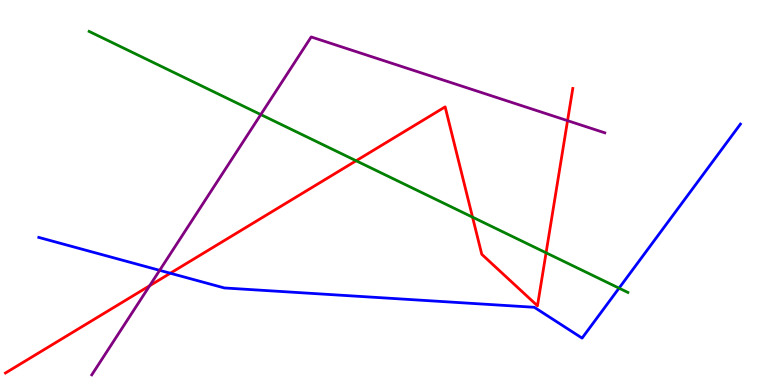[{'lines': ['blue', 'red'], 'intersections': [{'x': 2.2, 'y': 2.9}]}, {'lines': ['green', 'red'], 'intersections': [{'x': 4.6, 'y': 5.82}, {'x': 6.1, 'y': 4.36}, {'x': 7.05, 'y': 3.43}]}, {'lines': ['purple', 'red'], 'intersections': [{'x': 1.93, 'y': 2.58}, {'x': 7.32, 'y': 6.87}]}, {'lines': ['blue', 'green'], 'intersections': [{'x': 7.99, 'y': 2.52}]}, {'lines': ['blue', 'purple'], 'intersections': [{'x': 2.06, 'y': 2.98}]}, {'lines': ['green', 'purple'], 'intersections': [{'x': 3.37, 'y': 7.02}]}]